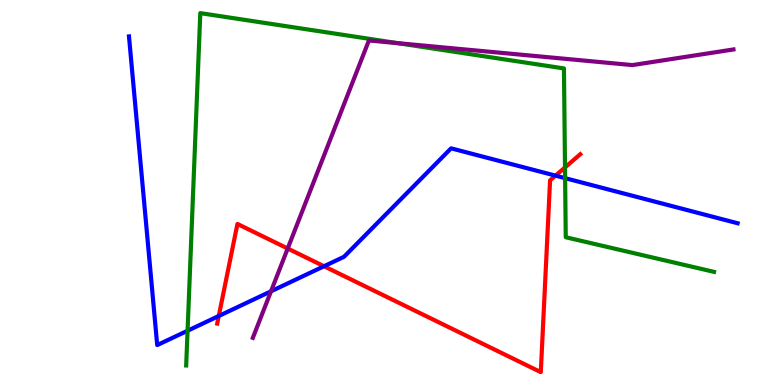[{'lines': ['blue', 'red'], 'intersections': [{'x': 2.82, 'y': 1.79}, {'x': 4.18, 'y': 3.08}, {'x': 7.17, 'y': 5.44}]}, {'lines': ['green', 'red'], 'intersections': [{'x': 7.29, 'y': 5.65}]}, {'lines': ['purple', 'red'], 'intersections': [{'x': 3.71, 'y': 3.55}]}, {'lines': ['blue', 'green'], 'intersections': [{'x': 2.42, 'y': 1.41}, {'x': 7.29, 'y': 5.37}]}, {'lines': ['blue', 'purple'], 'intersections': [{'x': 3.5, 'y': 2.43}]}, {'lines': ['green', 'purple'], 'intersections': [{'x': 5.13, 'y': 8.88}]}]